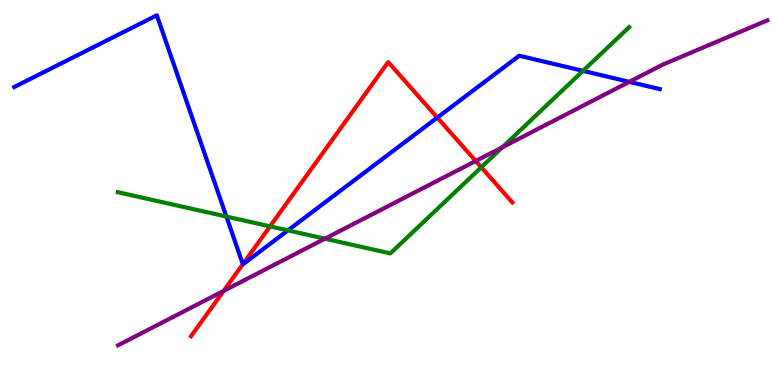[{'lines': ['blue', 'red'], 'intersections': [{'x': 3.13, 'y': 3.14}, {'x': 5.64, 'y': 6.95}]}, {'lines': ['green', 'red'], 'intersections': [{'x': 3.48, 'y': 4.12}, {'x': 6.21, 'y': 5.66}]}, {'lines': ['purple', 'red'], 'intersections': [{'x': 2.89, 'y': 2.44}, {'x': 6.14, 'y': 5.82}]}, {'lines': ['blue', 'green'], 'intersections': [{'x': 2.92, 'y': 4.37}, {'x': 3.71, 'y': 4.02}, {'x': 7.52, 'y': 8.16}]}, {'lines': ['blue', 'purple'], 'intersections': [{'x': 8.12, 'y': 7.87}]}, {'lines': ['green', 'purple'], 'intersections': [{'x': 4.19, 'y': 3.8}, {'x': 6.48, 'y': 6.18}]}]